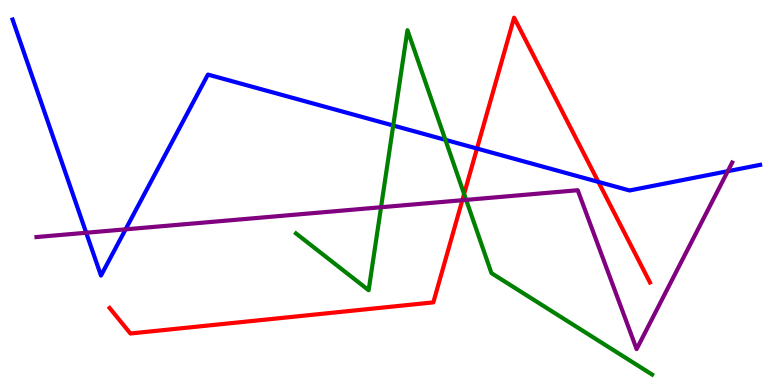[{'lines': ['blue', 'red'], 'intersections': [{'x': 6.15, 'y': 6.14}, {'x': 7.72, 'y': 5.28}]}, {'lines': ['green', 'red'], 'intersections': [{'x': 5.99, 'y': 4.96}]}, {'lines': ['purple', 'red'], 'intersections': [{'x': 5.97, 'y': 4.8}]}, {'lines': ['blue', 'green'], 'intersections': [{'x': 5.07, 'y': 6.74}, {'x': 5.75, 'y': 6.37}]}, {'lines': ['blue', 'purple'], 'intersections': [{'x': 1.11, 'y': 3.95}, {'x': 1.62, 'y': 4.04}, {'x': 9.39, 'y': 5.55}]}, {'lines': ['green', 'purple'], 'intersections': [{'x': 4.92, 'y': 4.62}, {'x': 6.01, 'y': 4.81}]}]